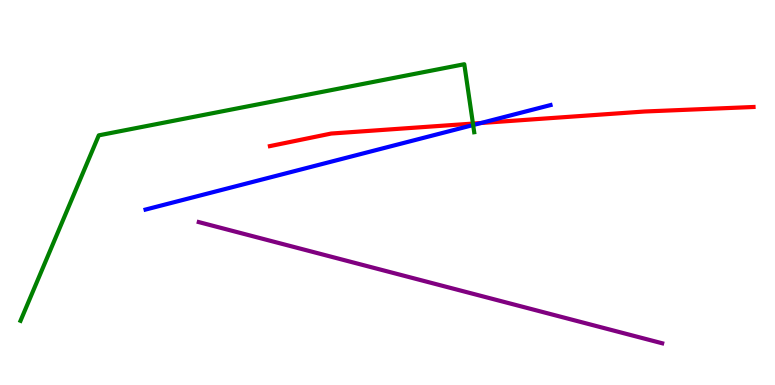[{'lines': ['blue', 'red'], 'intersections': [{'x': 6.21, 'y': 6.81}]}, {'lines': ['green', 'red'], 'intersections': [{'x': 6.1, 'y': 6.79}]}, {'lines': ['purple', 'red'], 'intersections': []}, {'lines': ['blue', 'green'], 'intersections': [{'x': 6.11, 'y': 6.75}]}, {'lines': ['blue', 'purple'], 'intersections': []}, {'lines': ['green', 'purple'], 'intersections': []}]